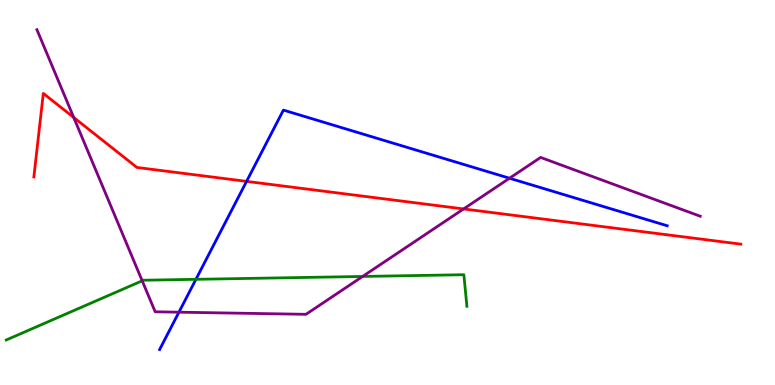[{'lines': ['blue', 'red'], 'intersections': [{'x': 3.18, 'y': 5.29}]}, {'lines': ['green', 'red'], 'intersections': []}, {'lines': ['purple', 'red'], 'intersections': [{'x': 0.951, 'y': 6.95}, {'x': 5.98, 'y': 4.57}]}, {'lines': ['blue', 'green'], 'intersections': [{'x': 2.53, 'y': 2.74}]}, {'lines': ['blue', 'purple'], 'intersections': [{'x': 2.31, 'y': 1.89}, {'x': 6.57, 'y': 5.37}]}, {'lines': ['green', 'purple'], 'intersections': [{'x': 1.83, 'y': 2.71}, {'x': 4.68, 'y': 2.82}]}]